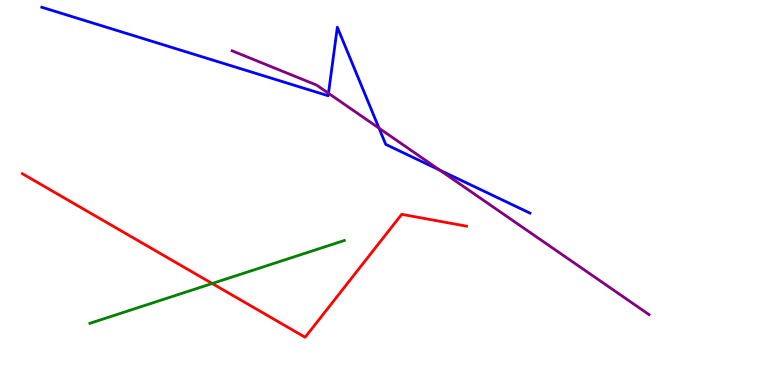[{'lines': ['blue', 'red'], 'intersections': []}, {'lines': ['green', 'red'], 'intersections': [{'x': 2.74, 'y': 2.64}]}, {'lines': ['purple', 'red'], 'intersections': []}, {'lines': ['blue', 'green'], 'intersections': []}, {'lines': ['blue', 'purple'], 'intersections': [{'x': 4.24, 'y': 7.58}, {'x': 4.89, 'y': 6.67}, {'x': 5.67, 'y': 5.58}]}, {'lines': ['green', 'purple'], 'intersections': []}]